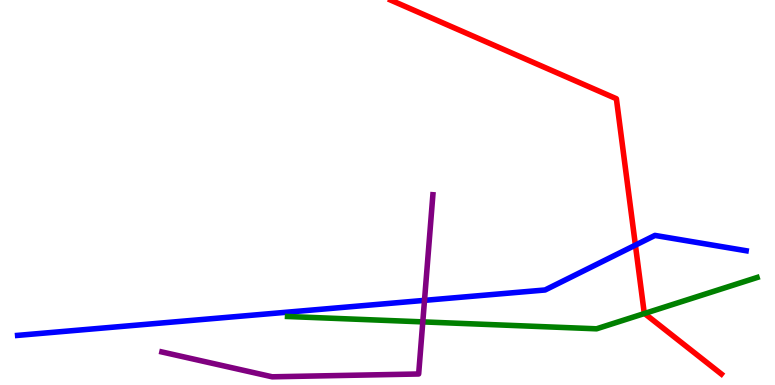[{'lines': ['blue', 'red'], 'intersections': [{'x': 8.2, 'y': 3.63}]}, {'lines': ['green', 'red'], 'intersections': [{'x': 8.32, 'y': 1.86}]}, {'lines': ['purple', 'red'], 'intersections': []}, {'lines': ['blue', 'green'], 'intersections': []}, {'lines': ['blue', 'purple'], 'intersections': [{'x': 5.48, 'y': 2.2}]}, {'lines': ['green', 'purple'], 'intersections': [{'x': 5.46, 'y': 1.64}]}]